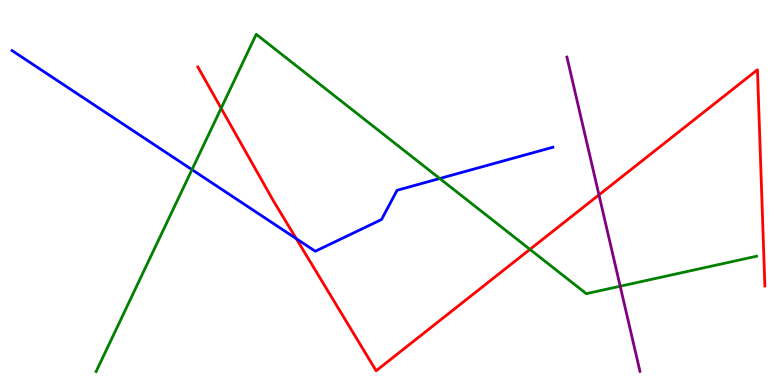[{'lines': ['blue', 'red'], 'intersections': [{'x': 3.82, 'y': 3.8}]}, {'lines': ['green', 'red'], 'intersections': [{'x': 2.85, 'y': 7.19}, {'x': 6.84, 'y': 3.52}]}, {'lines': ['purple', 'red'], 'intersections': [{'x': 7.73, 'y': 4.94}]}, {'lines': ['blue', 'green'], 'intersections': [{'x': 2.48, 'y': 5.59}, {'x': 5.67, 'y': 5.36}]}, {'lines': ['blue', 'purple'], 'intersections': []}, {'lines': ['green', 'purple'], 'intersections': [{'x': 8.0, 'y': 2.57}]}]